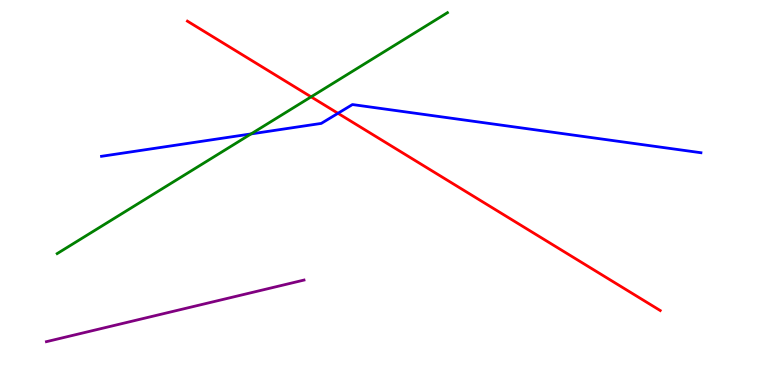[{'lines': ['blue', 'red'], 'intersections': [{'x': 4.36, 'y': 7.06}]}, {'lines': ['green', 'red'], 'intersections': [{'x': 4.01, 'y': 7.48}]}, {'lines': ['purple', 'red'], 'intersections': []}, {'lines': ['blue', 'green'], 'intersections': [{'x': 3.24, 'y': 6.52}]}, {'lines': ['blue', 'purple'], 'intersections': []}, {'lines': ['green', 'purple'], 'intersections': []}]